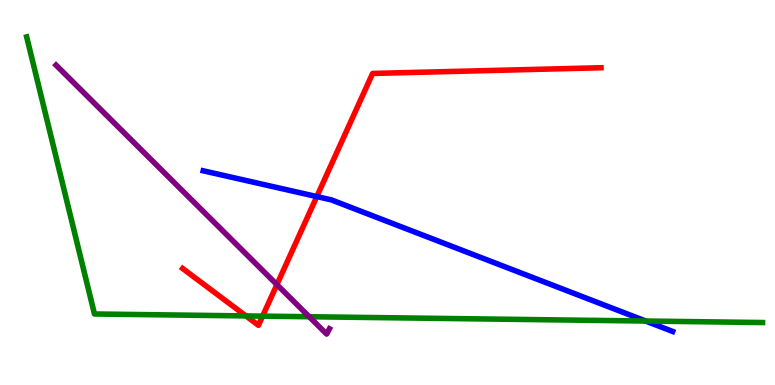[{'lines': ['blue', 'red'], 'intersections': [{'x': 4.09, 'y': 4.89}]}, {'lines': ['green', 'red'], 'intersections': [{'x': 3.17, 'y': 1.79}, {'x': 3.39, 'y': 1.79}]}, {'lines': ['purple', 'red'], 'intersections': [{'x': 3.57, 'y': 2.61}]}, {'lines': ['blue', 'green'], 'intersections': [{'x': 8.33, 'y': 1.66}]}, {'lines': ['blue', 'purple'], 'intersections': []}, {'lines': ['green', 'purple'], 'intersections': [{'x': 3.99, 'y': 1.77}]}]